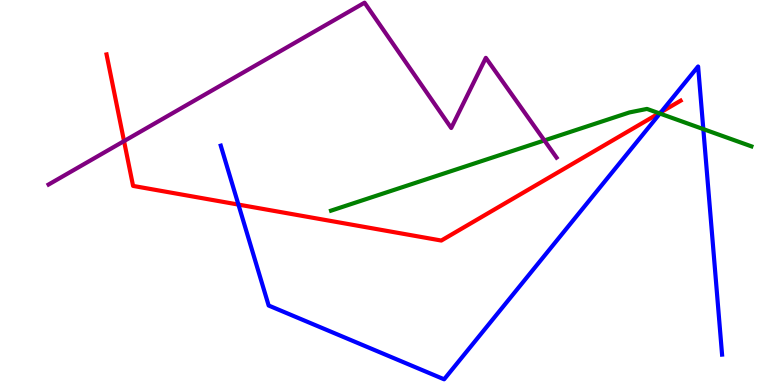[{'lines': ['blue', 'red'], 'intersections': [{'x': 3.08, 'y': 4.69}, {'x': 8.53, 'y': 7.09}]}, {'lines': ['green', 'red'], 'intersections': [{'x': 8.5, 'y': 7.06}]}, {'lines': ['purple', 'red'], 'intersections': [{'x': 1.6, 'y': 6.34}]}, {'lines': ['blue', 'green'], 'intersections': [{'x': 8.51, 'y': 7.05}, {'x': 9.08, 'y': 6.65}]}, {'lines': ['blue', 'purple'], 'intersections': []}, {'lines': ['green', 'purple'], 'intersections': [{'x': 7.02, 'y': 6.35}]}]